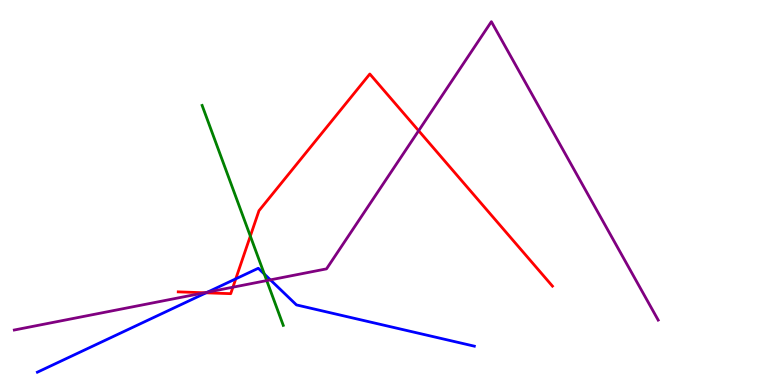[{'lines': ['blue', 'red'], 'intersections': [{'x': 2.66, 'y': 2.39}, {'x': 3.04, 'y': 2.76}]}, {'lines': ['green', 'red'], 'intersections': [{'x': 3.23, 'y': 3.87}]}, {'lines': ['purple', 'red'], 'intersections': [{'x': 2.64, 'y': 2.4}, {'x': 3.01, 'y': 2.54}, {'x': 5.4, 'y': 6.6}]}, {'lines': ['blue', 'green'], 'intersections': [{'x': 3.41, 'y': 2.88}]}, {'lines': ['blue', 'purple'], 'intersections': [{'x': 2.68, 'y': 2.41}, {'x': 3.49, 'y': 2.73}]}, {'lines': ['green', 'purple'], 'intersections': [{'x': 3.44, 'y': 2.71}]}]